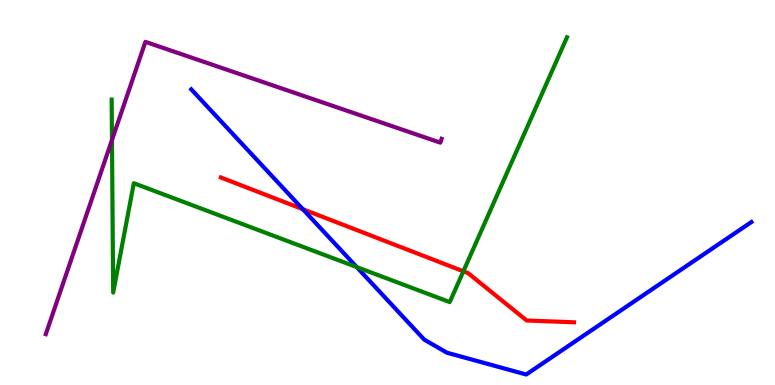[{'lines': ['blue', 'red'], 'intersections': [{'x': 3.91, 'y': 4.57}]}, {'lines': ['green', 'red'], 'intersections': [{'x': 5.98, 'y': 2.95}]}, {'lines': ['purple', 'red'], 'intersections': []}, {'lines': ['blue', 'green'], 'intersections': [{'x': 4.6, 'y': 3.06}]}, {'lines': ['blue', 'purple'], 'intersections': []}, {'lines': ['green', 'purple'], 'intersections': [{'x': 1.44, 'y': 6.36}]}]